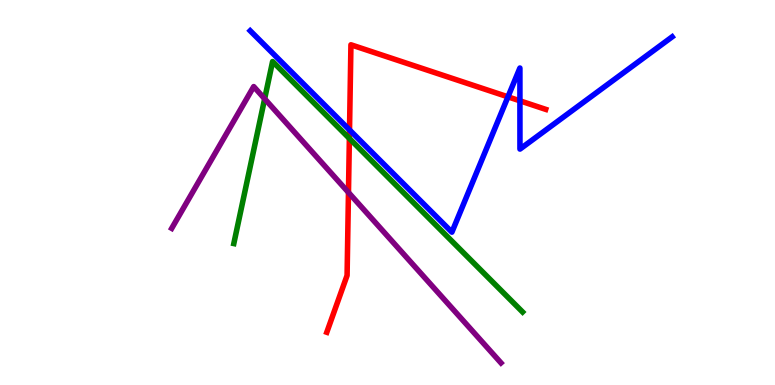[{'lines': ['blue', 'red'], 'intersections': [{'x': 4.51, 'y': 6.63}, {'x': 6.55, 'y': 7.48}, {'x': 6.71, 'y': 7.38}]}, {'lines': ['green', 'red'], 'intersections': [{'x': 4.51, 'y': 6.4}]}, {'lines': ['purple', 'red'], 'intersections': [{'x': 4.5, 'y': 5.0}]}, {'lines': ['blue', 'green'], 'intersections': []}, {'lines': ['blue', 'purple'], 'intersections': []}, {'lines': ['green', 'purple'], 'intersections': [{'x': 3.41, 'y': 7.43}]}]